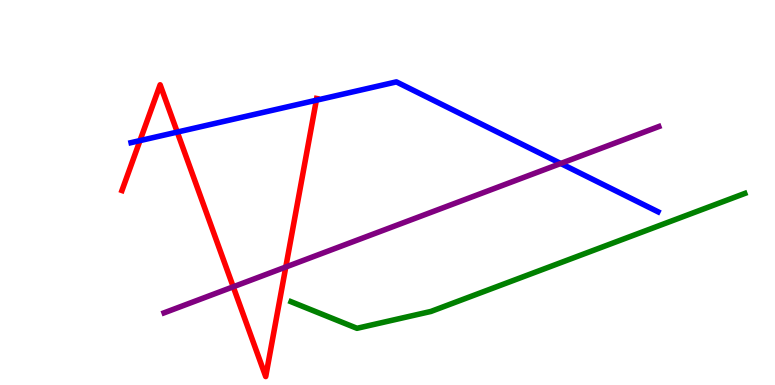[{'lines': ['blue', 'red'], 'intersections': [{'x': 1.81, 'y': 6.35}, {'x': 2.29, 'y': 6.57}, {'x': 4.08, 'y': 7.4}]}, {'lines': ['green', 'red'], 'intersections': []}, {'lines': ['purple', 'red'], 'intersections': [{'x': 3.01, 'y': 2.55}, {'x': 3.69, 'y': 3.06}]}, {'lines': ['blue', 'green'], 'intersections': []}, {'lines': ['blue', 'purple'], 'intersections': [{'x': 7.24, 'y': 5.75}]}, {'lines': ['green', 'purple'], 'intersections': []}]